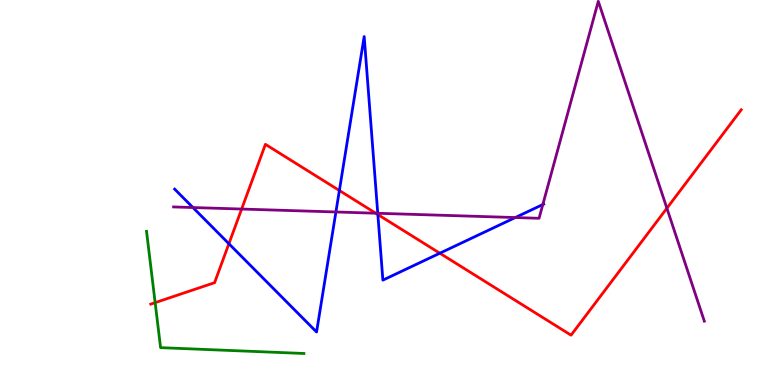[{'lines': ['blue', 'red'], 'intersections': [{'x': 2.95, 'y': 3.67}, {'x': 4.38, 'y': 5.05}, {'x': 4.88, 'y': 4.43}, {'x': 5.67, 'y': 3.42}]}, {'lines': ['green', 'red'], 'intersections': [{'x': 2.0, 'y': 2.14}]}, {'lines': ['purple', 'red'], 'intersections': [{'x': 3.12, 'y': 4.57}, {'x': 4.85, 'y': 4.46}, {'x': 8.61, 'y': 4.59}]}, {'lines': ['blue', 'green'], 'intersections': []}, {'lines': ['blue', 'purple'], 'intersections': [{'x': 2.49, 'y': 4.61}, {'x': 4.33, 'y': 4.49}, {'x': 4.87, 'y': 4.46}, {'x': 6.65, 'y': 4.35}, {'x': 7.0, 'y': 4.69}]}, {'lines': ['green', 'purple'], 'intersections': []}]